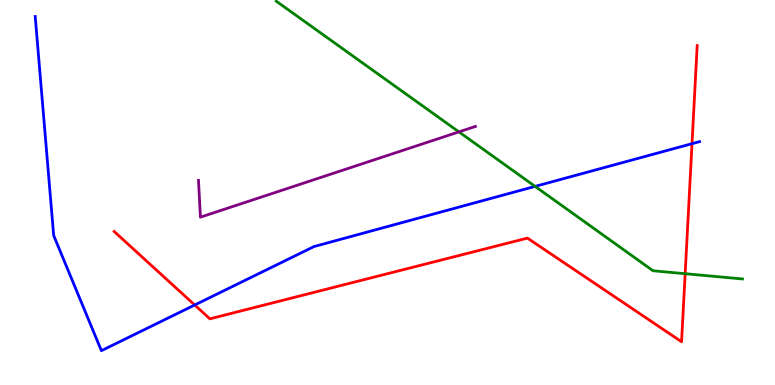[{'lines': ['blue', 'red'], 'intersections': [{'x': 2.51, 'y': 2.08}, {'x': 8.93, 'y': 6.27}]}, {'lines': ['green', 'red'], 'intersections': [{'x': 8.84, 'y': 2.89}]}, {'lines': ['purple', 'red'], 'intersections': []}, {'lines': ['blue', 'green'], 'intersections': [{'x': 6.9, 'y': 5.16}]}, {'lines': ['blue', 'purple'], 'intersections': []}, {'lines': ['green', 'purple'], 'intersections': [{'x': 5.92, 'y': 6.57}]}]